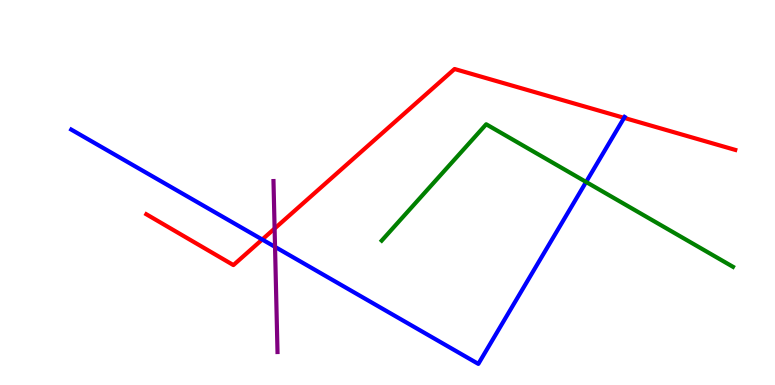[{'lines': ['blue', 'red'], 'intersections': [{'x': 3.38, 'y': 3.78}, {'x': 8.05, 'y': 6.94}]}, {'lines': ['green', 'red'], 'intersections': []}, {'lines': ['purple', 'red'], 'intersections': [{'x': 3.54, 'y': 4.06}]}, {'lines': ['blue', 'green'], 'intersections': [{'x': 7.56, 'y': 5.27}]}, {'lines': ['blue', 'purple'], 'intersections': [{'x': 3.55, 'y': 3.59}]}, {'lines': ['green', 'purple'], 'intersections': []}]